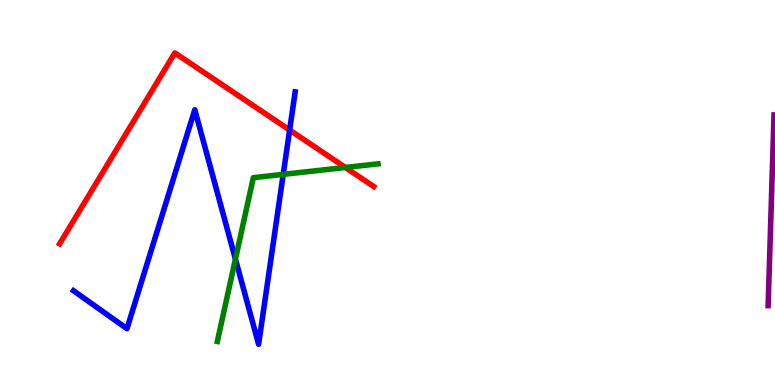[{'lines': ['blue', 'red'], 'intersections': [{'x': 3.74, 'y': 6.62}]}, {'lines': ['green', 'red'], 'intersections': [{'x': 4.46, 'y': 5.65}]}, {'lines': ['purple', 'red'], 'intersections': []}, {'lines': ['blue', 'green'], 'intersections': [{'x': 3.04, 'y': 3.27}, {'x': 3.65, 'y': 5.47}]}, {'lines': ['blue', 'purple'], 'intersections': []}, {'lines': ['green', 'purple'], 'intersections': []}]